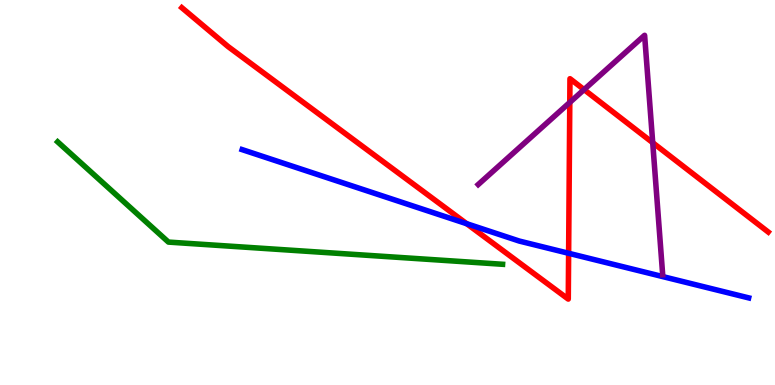[{'lines': ['blue', 'red'], 'intersections': [{'x': 6.02, 'y': 4.19}, {'x': 7.34, 'y': 3.42}]}, {'lines': ['green', 'red'], 'intersections': []}, {'lines': ['purple', 'red'], 'intersections': [{'x': 7.35, 'y': 7.34}, {'x': 7.54, 'y': 7.67}, {'x': 8.42, 'y': 6.29}]}, {'lines': ['blue', 'green'], 'intersections': []}, {'lines': ['blue', 'purple'], 'intersections': []}, {'lines': ['green', 'purple'], 'intersections': []}]